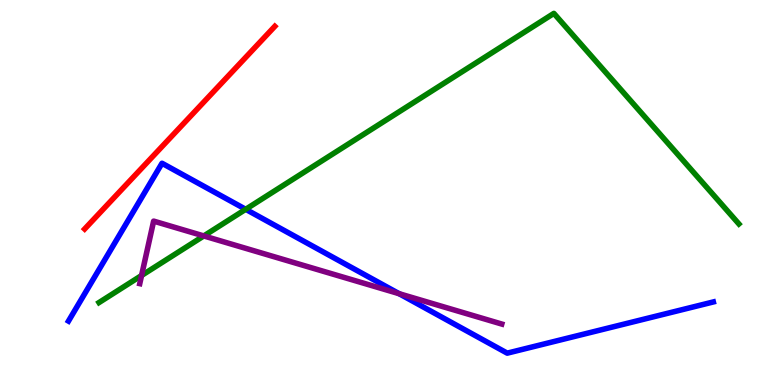[{'lines': ['blue', 'red'], 'intersections': []}, {'lines': ['green', 'red'], 'intersections': []}, {'lines': ['purple', 'red'], 'intersections': []}, {'lines': ['blue', 'green'], 'intersections': [{'x': 3.17, 'y': 4.56}]}, {'lines': ['blue', 'purple'], 'intersections': [{'x': 5.15, 'y': 2.37}]}, {'lines': ['green', 'purple'], 'intersections': [{'x': 1.83, 'y': 2.84}, {'x': 2.63, 'y': 3.87}]}]